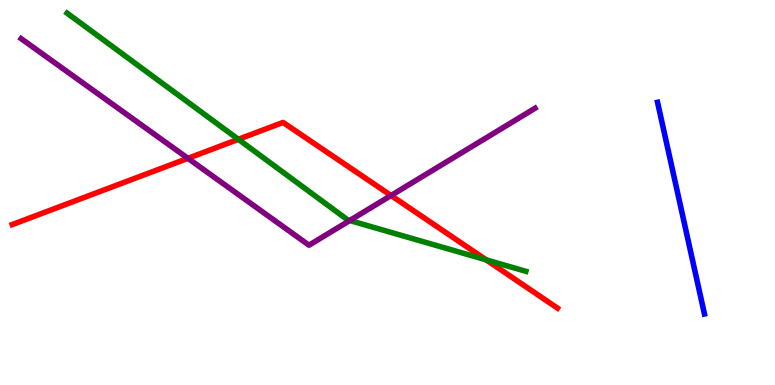[{'lines': ['blue', 'red'], 'intersections': []}, {'lines': ['green', 'red'], 'intersections': [{'x': 3.08, 'y': 6.38}, {'x': 6.27, 'y': 3.25}]}, {'lines': ['purple', 'red'], 'intersections': [{'x': 2.42, 'y': 5.89}, {'x': 5.05, 'y': 4.92}]}, {'lines': ['blue', 'green'], 'intersections': []}, {'lines': ['blue', 'purple'], 'intersections': []}, {'lines': ['green', 'purple'], 'intersections': [{'x': 4.51, 'y': 4.27}]}]